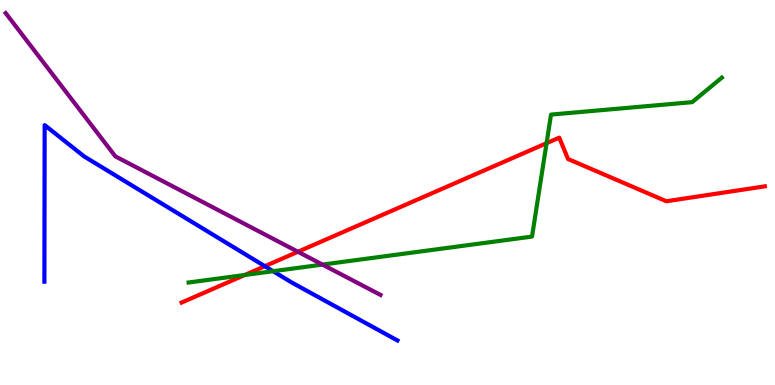[{'lines': ['blue', 'red'], 'intersections': [{'x': 3.42, 'y': 3.09}]}, {'lines': ['green', 'red'], 'intersections': [{'x': 3.16, 'y': 2.86}, {'x': 7.05, 'y': 6.28}]}, {'lines': ['purple', 'red'], 'intersections': [{'x': 3.84, 'y': 3.46}]}, {'lines': ['blue', 'green'], 'intersections': [{'x': 3.52, 'y': 2.96}]}, {'lines': ['blue', 'purple'], 'intersections': []}, {'lines': ['green', 'purple'], 'intersections': [{'x': 4.16, 'y': 3.13}]}]